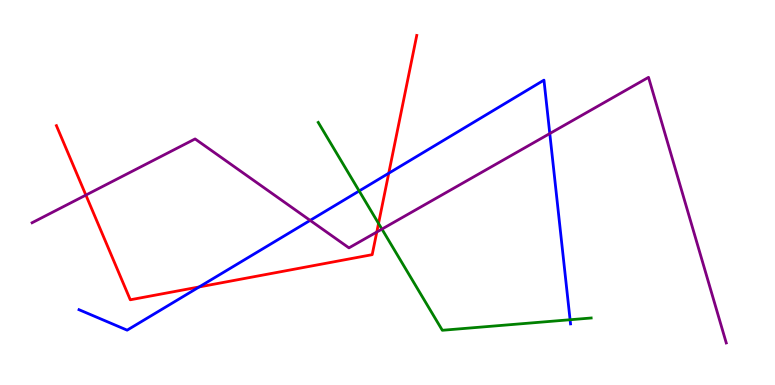[{'lines': ['blue', 'red'], 'intersections': [{'x': 2.57, 'y': 2.55}, {'x': 5.02, 'y': 5.5}]}, {'lines': ['green', 'red'], 'intersections': [{'x': 4.88, 'y': 4.2}]}, {'lines': ['purple', 'red'], 'intersections': [{'x': 1.11, 'y': 4.93}, {'x': 4.86, 'y': 3.97}]}, {'lines': ['blue', 'green'], 'intersections': [{'x': 4.63, 'y': 5.04}, {'x': 7.36, 'y': 1.7}]}, {'lines': ['blue', 'purple'], 'intersections': [{'x': 4.0, 'y': 4.28}, {'x': 7.09, 'y': 6.53}]}, {'lines': ['green', 'purple'], 'intersections': [{'x': 4.93, 'y': 4.05}]}]